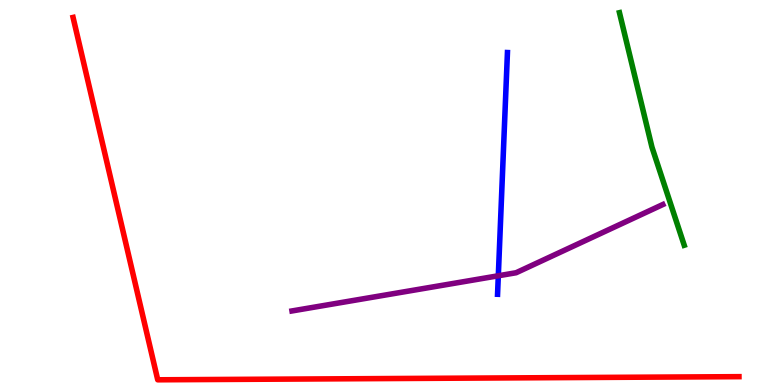[{'lines': ['blue', 'red'], 'intersections': []}, {'lines': ['green', 'red'], 'intersections': []}, {'lines': ['purple', 'red'], 'intersections': []}, {'lines': ['blue', 'green'], 'intersections': []}, {'lines': ['blue', 'purple'], 'intersections': [{'x': 6.43, 'y': 2.84}]}, {'lines': ['green', 'purple'], 'intersections': []}]